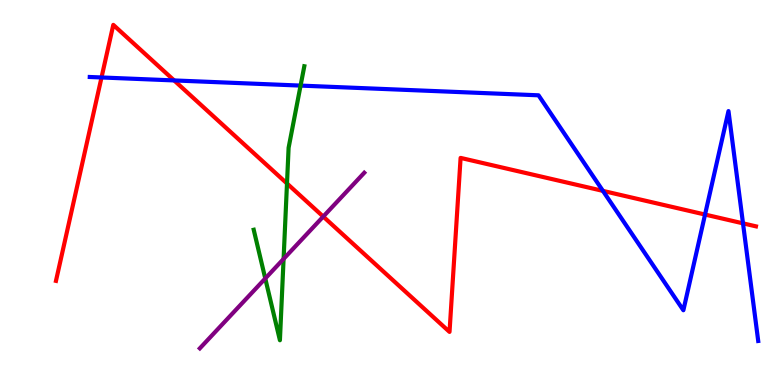[{'lines': ['blue', 'red'], 'intersections': [{'x': 1.31, 'y': 7.99}, {'x': 2.25, 'y': 7.91}, {'x': 7.78, 'y': 5.04}, {'x': 9.1, 'y': 4.43}, {'x': 9.59, 'y': 4.2}]}, {'lines': ['green', 'red'], 'intersections': [{'x': 3.7, 'y': 5.23}]}, {'lines': ['purple', 'red'], 'intersections': [{'x': 4.17, 'y': 4.37}]}, {'lines': ['blue', 'green'], 'intersections': [{'x': 3.88, 'y': 7.78}]}, {'lines': ['blue', 'purple'], 'intersections': []}, {'lines': ['green', 'purple'], 'intersections': [{'x': 3.42, 'y': 2.77}, {'x': 3.66, 'y': 3.28}]}]